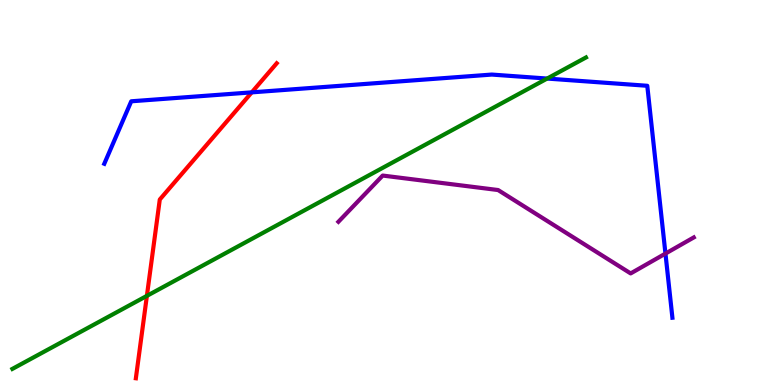[{'lines': ['blue', 'red'], 'intersections': [{'x': 3.25, 'y': 7.6}]}, {'lines': ['green', 'red'], 'intersections': [{'x': 1.9, 'y': 2.32}]}, {'lines': ['purple', 'red'], 'intersections': []}, {'lines': ['blue', 'green'], 'intersections': [{'x': 7.06, 'y': 7.96}]}, {'lines': ['blue', 'purple'], 'intersections': [{'x': 8.59, 'y': 3.41}]}, {'lines': ['green', 'purple'], 'intersections': []}]